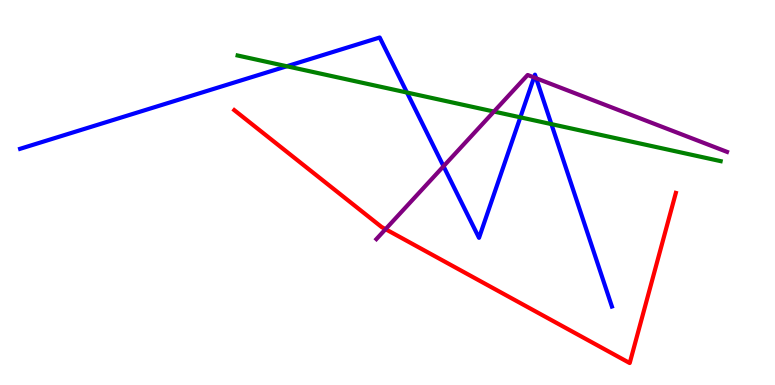[{'lines': ['blue', 'red'], 'intersections': []}, {'lines': ['green', 'red'], 'intersections': []}, {'lines': ['purple', 'red'], 'intersections': [{'x': 4.97, 'y': 4.05}]}, {'lines': ['blue', 'green'], 'intersections': [{'x': 3.7, 'y': 8.28}, {'x': 5.25, 'y': 7.6}, {'x': 6.71, 'y': 6.95}, {'x': 7.11, 'y': 6.78}]}, {'lines': ['blue', 'purple'], 'intersections': [{'x': 5.72, 'y': 5.68}, {'x': 6.89, 'y': 7.99}, {'x': 6.92, 'y': 7.97}]}, {'lines': ['green', 'purple'], 'intersections': [{'x': 6.37, 'y': 7.1}]}]